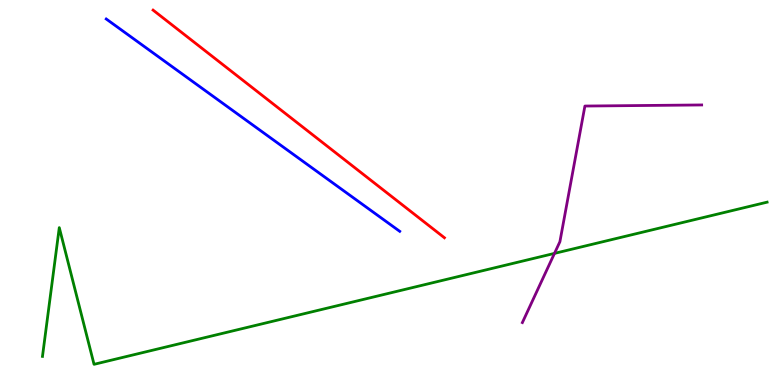[{'lines': ['blue', 'red'], 'intersections': []}, {'lines': ['green', 'red'], 'intersections': []}, {'lines': ['purple', 'red'], 'intersections': []}, {'lines': ['blue', 'green'], 'intersections': []}, {'lines': ['blue', 'purple'], 'intersections': []}, {'lines': ['green', 'purple'], 'intersections': [{'x': 7.15, 'y': 3.42}]}]